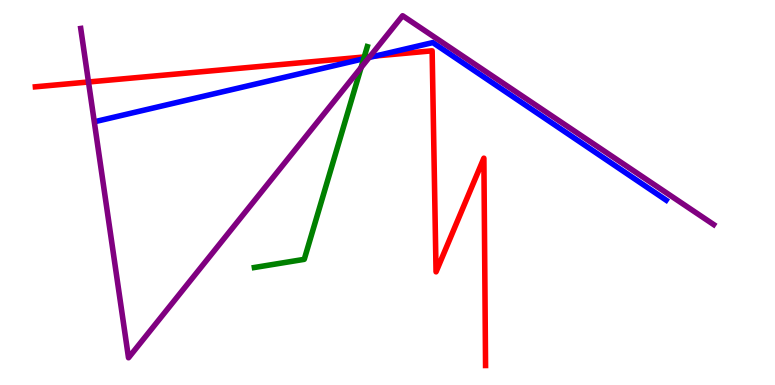[{'lines': ['blue', 'red'], 'intersections': [{'x': 4.85, 'y': 8.55}]}, {'lines': ['green', 'red'], 'intersections': [{'x': 4.7, 'y': 8.52}]}, {'lines': ['purple', 'red'], 'intersections': [{'x': 1.14, 'y': 7.87}, {'x': 4.77, 'y': 8.53}]}, {'lines': ['blue', 'green'], 'intersections': [{'x': 4.69, 'y': 8.47}]}, {'lines': ['blue', 'purple'], 'intersections': [{'x': 4.76, 'y': 8.51}]}, {'lines': ['green', 'purple'], 'intersections': [{'x': 4.66, 'y': 8.25}]}]